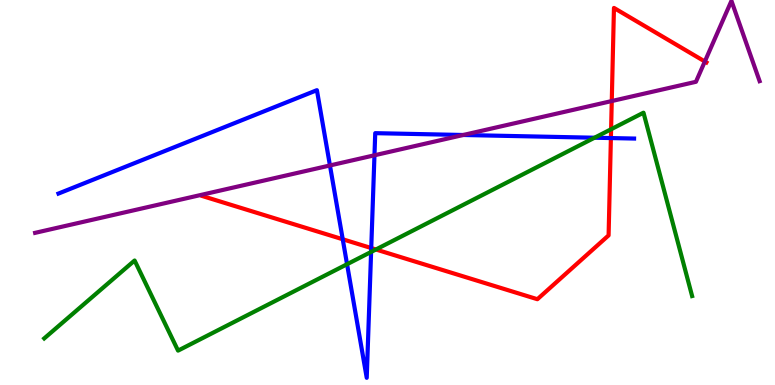[{'lines': ['blue', 'red'], 'intersections': [{'x': 4.42, 'y': 3.79}, {'x': 4.79, 'y': 3.56}, {'x': 7.88, 'y': 6.41}]}, {'lines': ['green', 'red'], 'intersections': [{'x': 4.85, 'y': 3.52}, {'x': 7.89, 'y': 6.64}]}, {'lines': ['purple', 'red'], 'intersections': [{'x': 7.89, 'y': 7.38}, {'x': 9.09, 'y': 8.4}]}, {'lines': ['blue', 'green'], 'intersections': [{'x': 4.48, 'y': 3.14}, {'x': 4.79, 'y': 3.46}, {'x': 7.67, 'y': 6.42}]}, {'lines': ['blue', 'purple'], 'intersections': [{'x': 4.26, 'y': 5.7}, {'x': 4.83, 'y': 5.97}, {'x': 5.98, 'y': 6.49}]}, {'lines': ['green', 'purple'], 'intersections': []}]